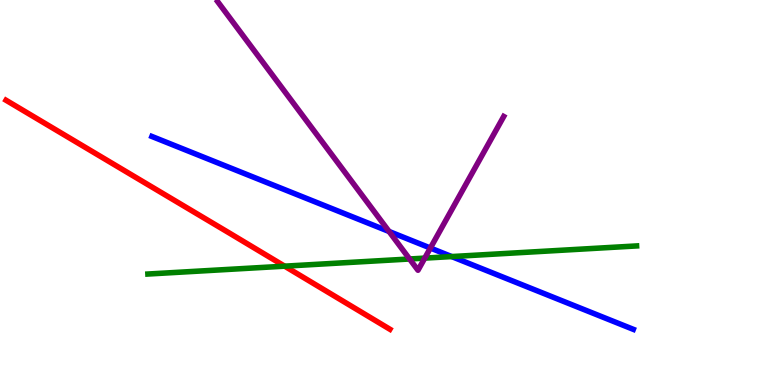[{'lines': ['blue', 'red'], 'intersections': []}, {'lines': ['green', 'red'], 'intersections': [{'x': 3.67, 'y': 3.09}]}, {'lines': ['purple', 'red'], 'intersections': []}, {'lines': ['blue', 'green'], 'intersections': [{'x': 5.83, 'y': 3.34}]}, {'lines': ['blue', 'purple'], 'intersections': [{'x': 5.02, 'y': 3.99}, {'x': 5.55, 'y': 3.56}]}, {'lines': ['green', 'purple'], 'intersections': [{'x': 5.28, 'y': 3.27}, {'x': 5.48, 'y': 3.3}]}]